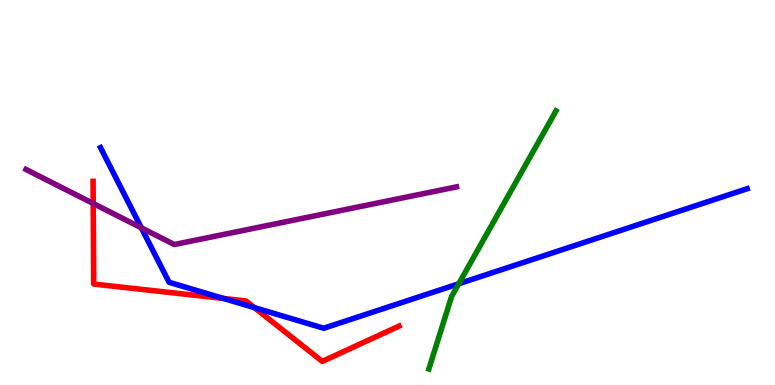[{'lines': ['blue', 'red'], 'intersections': [{'x': 2.88, 'y': 2.25}, {'x': 3.28, 'y': 2.01}]}, {'lines': ['green', 'red'], 'intersections': []}, {'lines': ['purple', 'red'], 'intersections': [{'x': 1.2, 'y': 4.71}]}, {'lines': ['blue', 'green'], 'intersections': [{'x': 5.92, 'y': 2.63}]}, {'lines': ['blue', 'purple'], 'intersections': [{'x': 1.82, 'y': 4.08}]}, {'lines': ['green', 'purple'], 'intersections': []}]